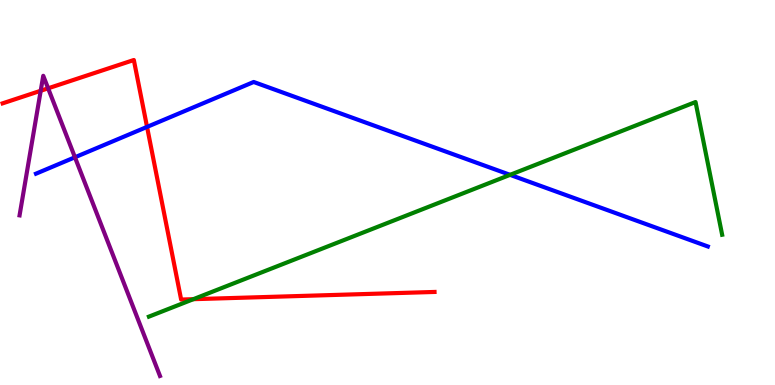[{'lines': ['blue', 'red'], 'intersections': [{'x': 1.9, 'y': 6.7}]}, {'lines': ['green', 'red'], 'intersections': [{'x': 2.49, 'y': 2.23}]}, {'lines': ['purple', 'red'], 'intersections': [{'x': 0.525, 'y': 7.64}, {'x': 0.621, 'y': 7.71}]}, {'lines': ['blue', 'green'], 'intersections': [{'x': 6.58, 'y': 5.46}]}, {'lines': ['blue', 'purple'], 'intersections': [{'x': 0.967, 'y': 5.92}]}, {'lines': ['green', 'purple'], 'intersections': []}]